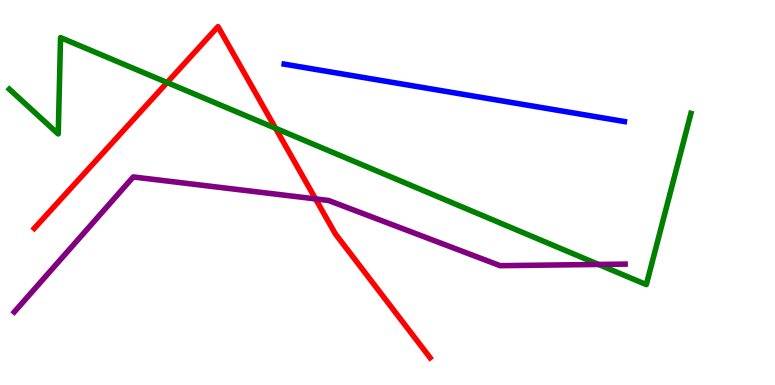[{'lines': ['blue', 'red'], 'intersections': []}, {'lines': ['green', 'red'], 'intersections': [{'x': 2.16, 'y': 7.86}, {'x': 3.56, 'y': 6.67}]}, {'lines': ['purple', 'red'], 'intersections': [{'x': 4.07, 'y': 4.83}]}, {'lines': ['blue', 'green'], 'intersections': []}, {'lines': ['blue', 'purple'], 'intersections': []}, {'lines': ['green', 'purple'], 'intersections': [{'x': 7.72, 'y': 3.13}]}]